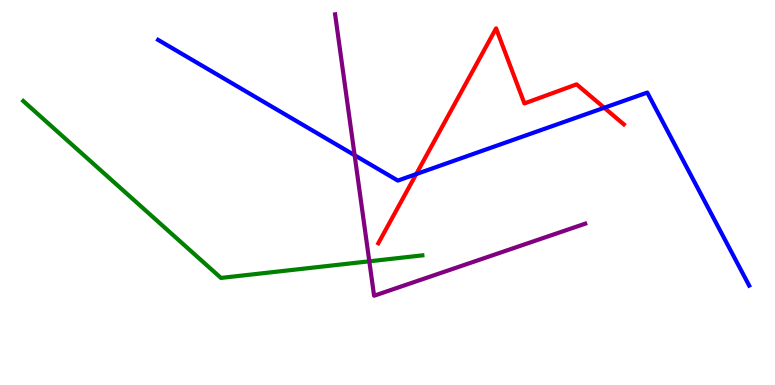[{'lines': ['blue', 'red'], 'intersections': [{'x': 5.37, 'y': 5.48}, {'x': 7.8, 'y': 7.2}]}, {'lines': ['green', 'red'], 'intersections': []}, {'lines': ['purple', 'red'], 'intersections': []}, {'lines': ['blue', 'green'], 'intersections': []}, {'lines': ['blue', 'purple'], 'intersections': [{'x': 4.58, 'y': 5.97}]}, {'lines': ['green', 'purple'], 'intersections': [{'x': 4.77, 'y': 3.21}]}]